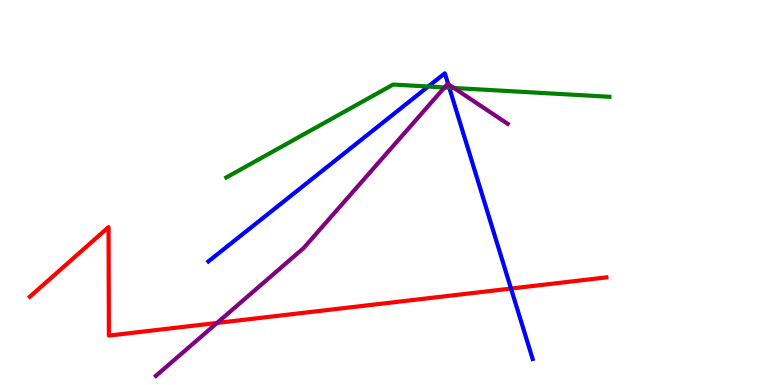[{'lines': ['blue', 'red'], 'intersections': [{'x': 6.59, 'y': 2.51}]}, {'lines': ['green', 'red'], 'intersections': []}, {'lines': ['purple', 'red'], 'intersections': [{'x': 2.8, 'y': 1.61}]}, {'lines': ['blue', 'green'], 'intersections': [{'x': 5.53, 'y': 7.75}, {'x': 5.8, 'y': 7.72}]}, {'lines': ['blue', 'purple'], 'intersections': [{'x': 5.78, 'y': 7.81}]}, {'lines': ['green', 'purple'], 'intersections': [{'x': 5.74, 'y': 7.73}, {'x': 5.86, 'y': 7.71}]}]